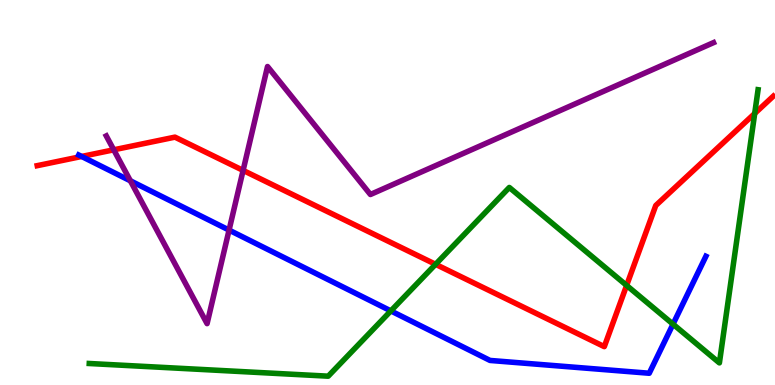[{'lines': ['blue', 'red'], 'intersections': [{'x': 1.05, 'y': 5.94}]}, {'lines': ['green', 'red'], 'intersections': [{'x': 5.62, 'y': 3.13}, {'x': 8.09, 'y': 2.59}, {'x': 9.74, 'y': 7.05}]}, {'lines': ['purple', 'red'], 'intersections': [{'x': 1.47, 'y': 6.11}, {'x': 3.14, 'y': 5.57}]}, {'lines': ['blue', 'green'], 'intersections': [{'x': 5.04, 'y': 1.92}, {'x': 8.68, 'y': 1.58}]}, {'lines': ['blue', 'purple'], 'intersections': [{'x': 1.68, 'y': 5.3}, {'x': 2.96, 'y': 4.02}]}, {'lines': ['green', 'purple'], 'intersections': []}]